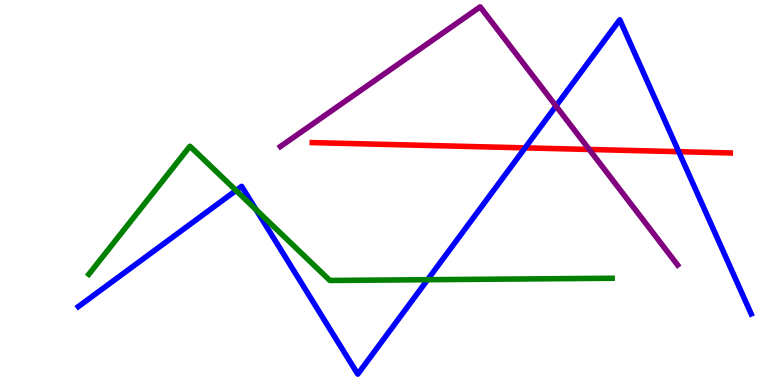[{'lines': ['blue', 'red'], 'intersections': [{'x': 6.77, 'y': 6.16}, {'x': 8.76, 'y': 6.06}]}, {'lines': ['green', 'red'], 'intersections': []}, {'lines': ['purple', 'red'], 'intersections': [{'x': 7.6, 'y': 6.12}]}, {'lines': ['blue', 'green'], 'intersections': [{'x': 3.05, 'y': 5.05}, {'x': 3.3, 'y': 4.55}, {'x': 5.52, 'y': 2.73}]}, {'lines': ['blue', 'purple'], 'intersections': [{'x': 7.17, 'y': 7.25}]}, {'lines': ['green', 'purple'], 'intersections': []}]